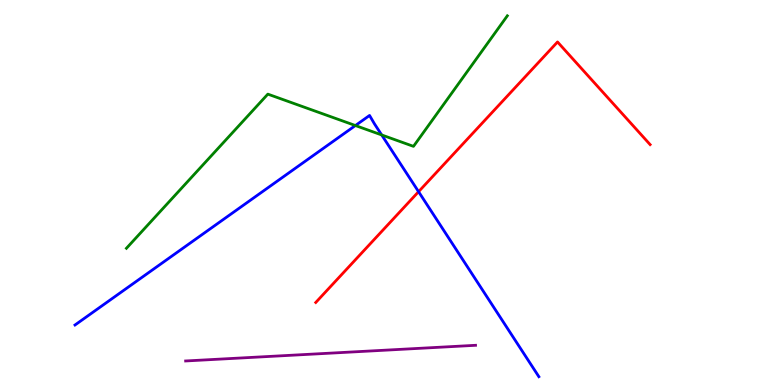[{'lines': ['blue', 'red'], 'intersections': [{'x': 5.4, 'y': 5.02}]}, {'lines': ['green', 'red'], 'intersections': []}, {'lines': ['purple', 'red'], 'intersections': []}, {'lines': ['blue', 'green'], 'intersections': [{'x': 4.59, 'y': 6.74}, {'x': 4.92, 'y': 6.49}]}, {'lines': ['blue', 'purple'], 'intersections': []}, {'lines': ['green', 'purple'], 'intersections': []}]